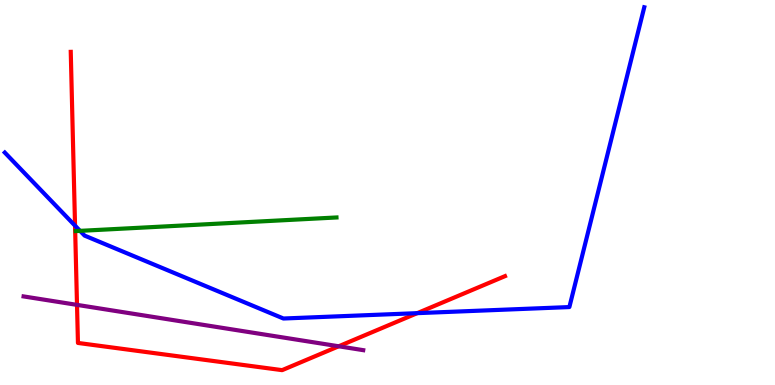[{'lines': ['blue', 'red'], 'intersections': [{'x': 0.968, 'y': 4.14}, {'x': 5.38, 'y': 1.87}]}, {'lines': ['green', 'red'], 'intersections': []}, {'lines': ['purple', 'red'], 'intersections': [{'x': 0.994, 'y': 2.08}, {'x': 4.37, 'y': 1.01}]}, {'lines': ['blue', 'green'], 'intersections': [{'x': 1.03, 'y': 4.0}]}, {'lines': ['blue', 'purple'], 'intersections': []}, {'lines': ['green', 'purple'], 'intersections': []}]